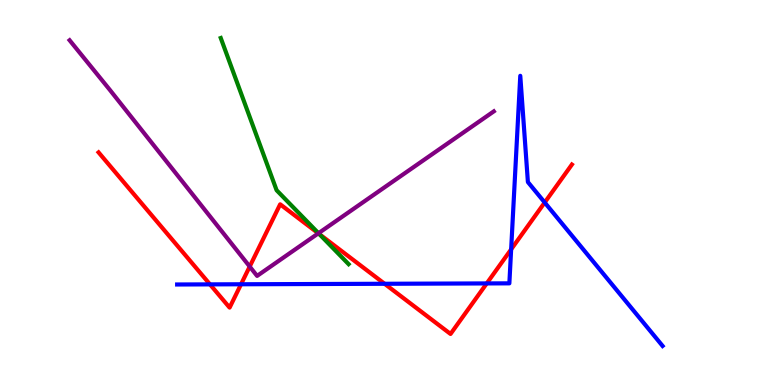[{'lines': ['blue', 'red'], 'intersections': [{'x': 2.71, 'y': 2.61}, {'x': 3.11, 'y': 2.62}, {'x': 4.96, 'y': 2.63}, {'x': 6.28, 'y': 2.64}, {'x': 6.6, 'y': 3.52}, {'x': 7.03, 'y': 4.74}]}, {'lines': ['green', 'red'], 'intersections': [{'x': 4.12, 'y': 3.92}]}, {'lines': ['purple', 'red'], 'intersections': [{'x': 3.22, 'y': 3.08}, {'x': 4.11, 'y': 3.94}]}, {'lines': ['blue', 'green'], 'intersections': []}, {'lines': ['blue', 'purple'], 'intersections': []}, {'lines': ['green', 'purple'], 'intersections': [{'x': 4.11, 'y': 3.94}]}]